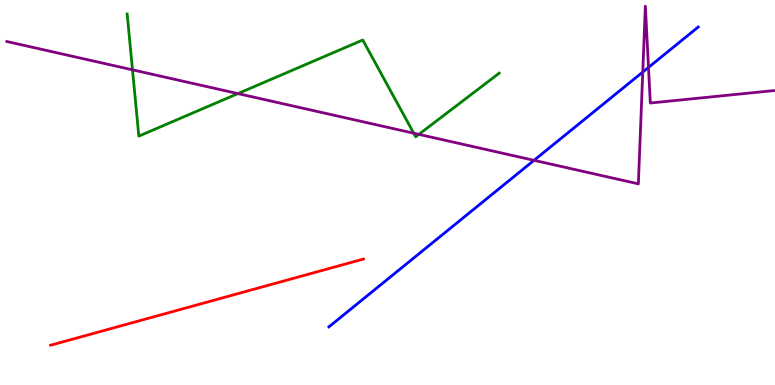[{'lines': ['blue', 'red'], 'intersections': []}, {'lines': ['green', 'red'], 'intersections': []}, {'lines': ['purple', 'red'], 'intersections': []}, {'lines': ['blue', 'green'], 'intersections': []}, {'lines': ['blue', 'purple'], 'intersections': [{'x': 6.89, 'y': 5.84}, {'x': 8.29, 'y': 8.13}, {'x': 8.37, 'y': 8.25}]}, {'lines': ['green', 'purple'], 'intersections': [{'x': 1.71, 'y': 8.19}, {'x': 3.07, 'y': 7.57}, {'x': 5.34, 'y': 6.54}, {'x': 5.4, 'y': 6.51}]}]